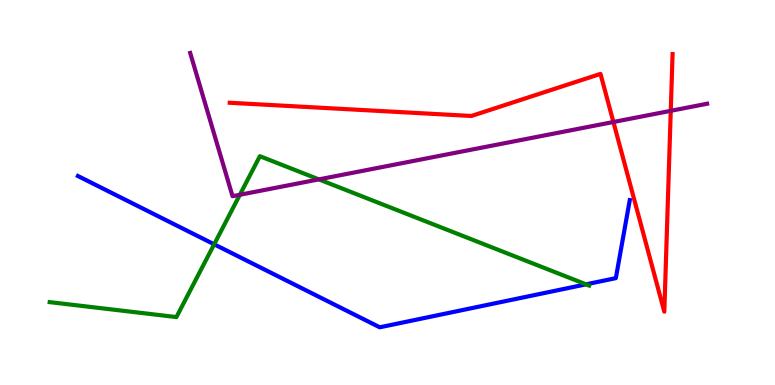[{'lines': ['blue', 'red'], 'intersections': []}, {'lines': ['green', 'red'], 'intersections': []}, {'lines': ['purple', 'red'], 'intersections': [{'x': 7.91, 'y': 6.83}, {'x': 8.65, 'y': 7.12}]}, {'lines': ['blue', 'green'], 'intersections': [{'x': 2.76, 'y': 3.65}, {'x': 7.56, 'y': 2.61}]}, {'lines': ['blue', 'purple'], 'intersections': []}, {'lines': ['green', 'purple'], 'intersections': [{'x': 3.1, 'y': 4.94}, {'x': 4.11, 'y': 5.34}]}]